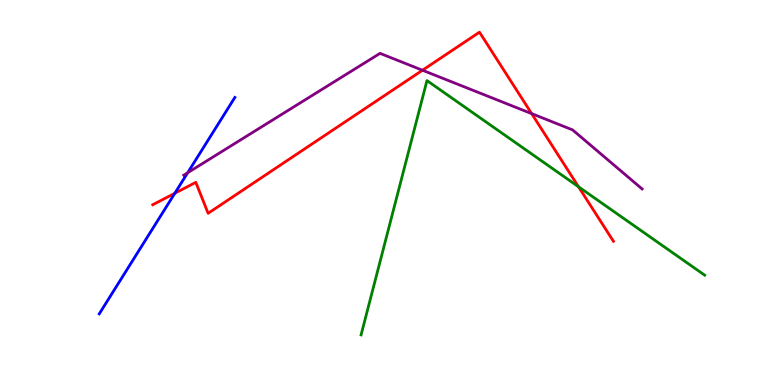[{'lines': ['blue', 'red'], 'intersections': [{'x': 2.26, 'y': 4.98}]}, {'lines': ['green', 'red'], 'intersections': [{'x': 7.46, 'y': 5.15}]}, {'lines': ['purple', 'red'], 'intersections': [{'x': 5.45, 'y': 8.18}, {'x': 6.86, 'y': 7.05}]}, {'lines': ['blue', 'green'], 'intersections': []}, {'lines': ['blue', 'purple'], 'intersections': [{'x': 2.42, 'y': 5.51}]}, {'lines': ['green', 'purple'], 'intersections': []}]